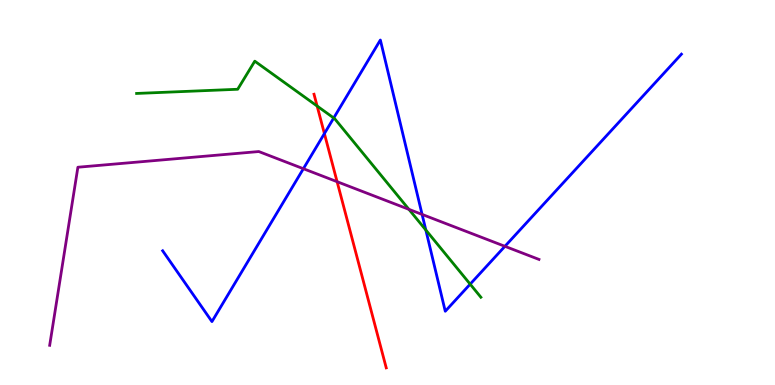[{'lines': ['blue', 'red'], 'intersections': [{'x': 4.19, 'y': 6.53}]}, {'lines': ['green', 'red'], 'intersections': [{'x': 4.09, 'y': 7.25}]}, {'lines': ['purple', 'red'], 'intersections': [{'x': 4.35, 'y': 5.28}]}, {'lines': ['blue', 'green'], 'intersections': [{'x': 4.31, 'y': 6.94}, {'x': 5.49, 'y': 4.03}, {'x': 6.07, 'y': 2.62}]}, {'lines': ['blue', 'purple'], 'intersections': [{'x': 3.91, 'y': 5.62}, {'x': 5.45, 'y': 4.43}, {'x': 6.52, 'y': 3.6}]}, {'lines': ['green', 'purple'], 'intersections': [{'x': 5.28, 'y': 4.56}]}]